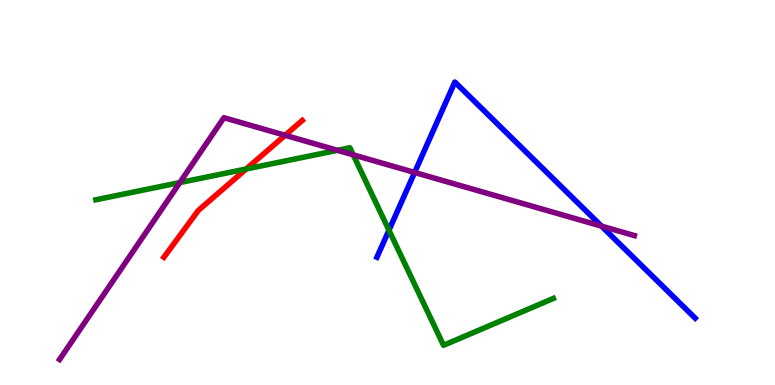[{'lines': ['blue', 'red'], 'intersections': []}, {'lines': ['green', 'red'], 'intersections': [{'x': 3.18, 'y': 5.61}]}, {'lines': ['purple', 'red'], 'intersections': [{'x': 3.68, 'y': 6.49}]}, {'lines': ['blue', 'green'], 'intersections': [{'x': 5.02, 'y': 4.02}]}, {'lines': ['blue', 'purple'], 'intersections': [{'x': 5.35, 'y': 5.52}, {'x': 7.76, 'y': 4.13}]}, {'lines': ['green', 'purple'], 'intersections': [{'x': 2.32, 'y': 5.26}, {'x': 4.35, 'y': 6.1}, {'x': 4.56, 'y': 5.98}]}]